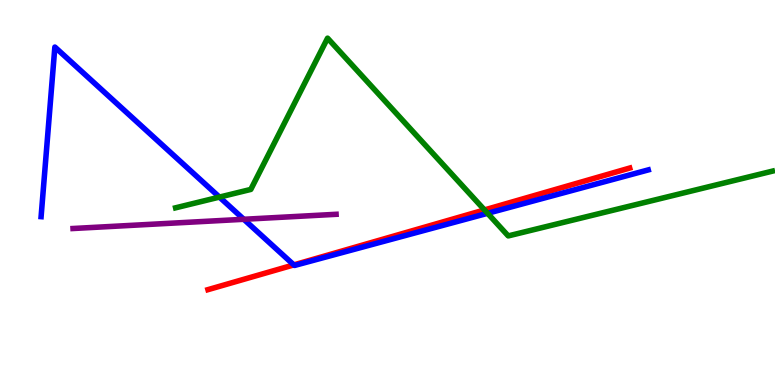[{'lines': ['blue', 'red'], 'intersections': [{'x': 3.79, 'y': 3.12}]}, {'lines': ['green', 'red'], 'intersections': [{'x': 6.25, 'y': 4.55}]}, {'lines': ['purple', 'red'], 'intersections': []}, {'lines': ['blue', 'green'], 'intersections': [{'x': 2.83, 'y': 4.88}, {'x': 6.29, 'y': 4.46}]}, {'lines': ['blue', 'purple'], 'intersections': [{'x': 3.15, 'y': 4.3}]}, {'lines': ['green', 'purple'], 'intersections': []}]